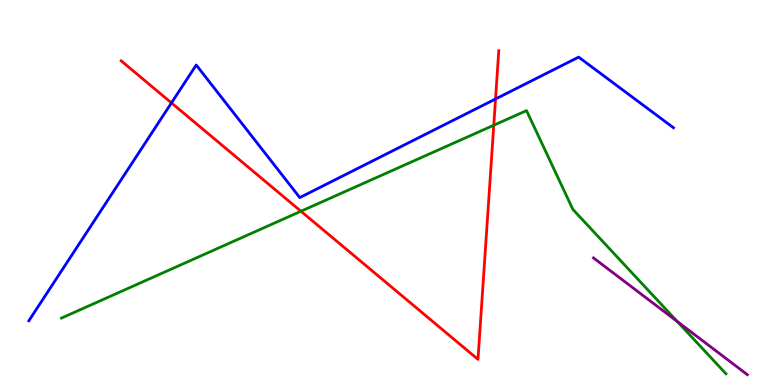[{'lines': ['blue', 'red'], 'intersections': [{'x': 2.21, 'y': 7.33}, {'x': 6.39, 'y': 7.43}]}, {'lines': ['green', 'red'], 'intersections': [{'x': 3.88, 'y': 4.51}, {'x': 6.37, 'y': 6.75}]}, {'lines': ['purple', 'red'], 'intersections': []}, {'lines': ['blue', 'green'], 'intersections': []}, {'lines': ['blue', 'purple'], 'intersections': []}, {'lines': ['green', 'purple'], 'intersections': [{'x': 8.74, 'y': 1.65}]}]